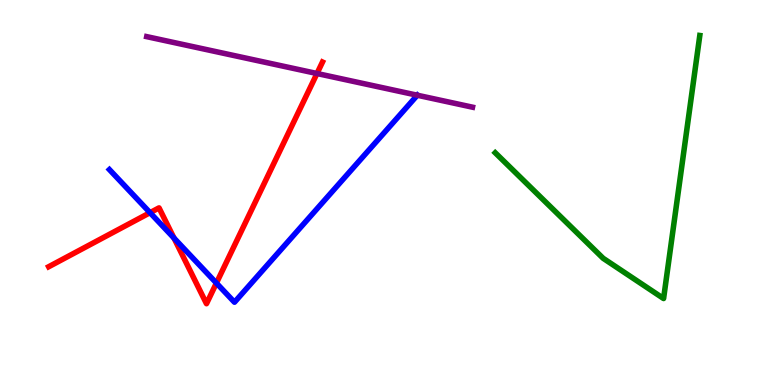[{'lines': ['blue', 'red'], 'intersections': [{'x': 1.94, 'y': 4.48}, {'x': 2.25, 'y': 3.82}, {'x': 2.79, 'y': 2.65}]}, {'lines': ['green', 'red'], 'intersections': []}, {'lines': ['purple', 'red'], 'intersections': [{'x': 4.09, 'y': 8.09}]}, {'lines': ['blue', 'green'], 'intersections': []}, {'lines': ['blue', 'purple'], 'intersections': [{'x': 5.38, 'y': 7.53}]}, {'lines': ['green', 'purple'], 'intersections': []}]